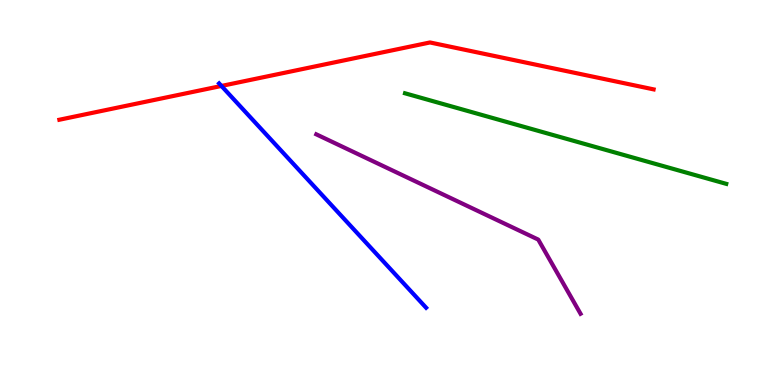[{'lines': ['blue', 'red'], 'intersections': [{'x': 2.86, 'y': 7.77}]}, {'lines': ['green', 'red'], 'intersections': []}, {'lines': ['purple', 'red'], 'intersections': []}, {'lines': ['blue', 'green'], 'intersections': []}, {'lines': ['blue', 'purple'], 'intersections': []}, {'lines': ['green', 'purple'], 'intersections': []}]